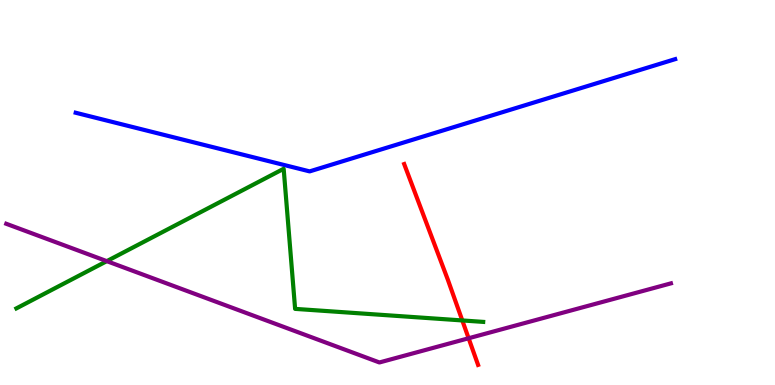[{'lines': ['blue', 'red'], 'intersections': []}, {'lines': ['green', 'red'], 'intersections': [{'x': 5.97, 'y': 1.68}]}, {'lines': ['purple', 'red'], 'intersections': [{'x': 6.05, 'y': 1.21}]}, {'lines': ['blue', 'green'], 'intersections': []}, {'lines': ['blue', 'purple'], 'intersections': []}, {'lines': ['green', 'purple'], 'intersections': [{'x': 1.38, 'y': 3.22}]}]